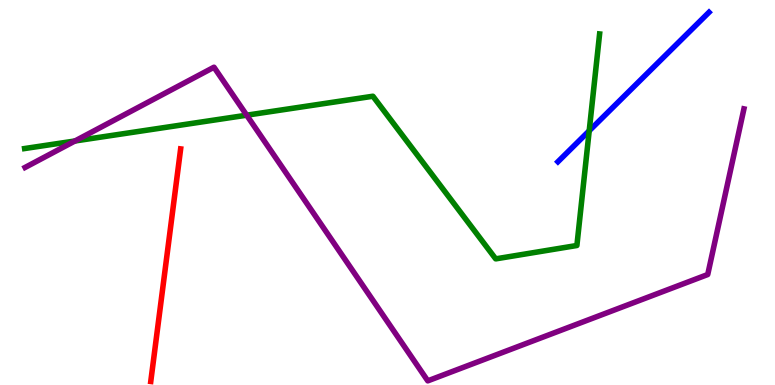[{'lines': ['blue', 'red'], 'intersections': []}, {'lines': ['green', 'red'], 'intersections': []}, {'lines': ['purple', 'red'], 'intersections': []}, {'lines': ['blue', 'green'], 'intersections': [{'x': 7.6, 'y': 6.6}]}, {'lines': ['blue', 'purple'], 'intersections': []}, {'lines': ['green', 'purple'], 'intersections': [{'x': 0.967, 'y': 6.34}, {'x': 3.18, 'y': 7.01}]}]